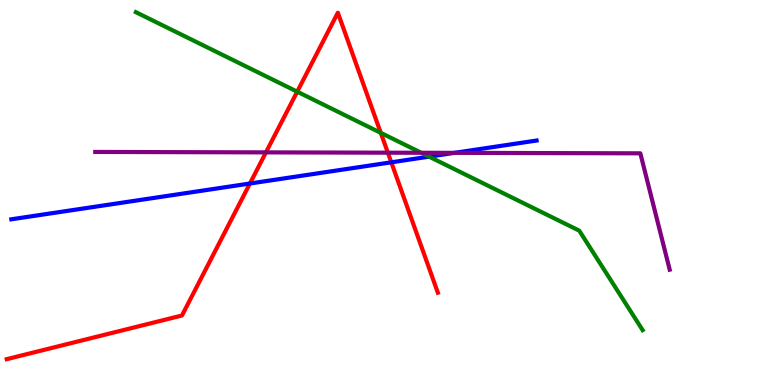[{'lines': ['blue', 'red'], 'intersections': [{'x': 3.22, 'y': 5.23}, {'x': 5.05, 'y': 5.78}]}, {'lines': ['green', 'red'], 'intersections': [{'x': 3.83, 'y': 7.62}, {'x': 4.91, 'y': 6.55}]}, {'lines': ['purple', 'red'], 'intersections': [{'x': 3.43, 'y': 6.04}, {'x': 5.0, 'y': 6.03}]}, {'lines': ['blue', 'green'], 'intersections': [{'x': 5.54, 'y': 5.93}]}, {'lines': ['blue', 'purple'], 'intersections': [{'x': 5.86, 'y': 6.03}]}, {'lines': ['green', 'purple'], 'intersections': [{'x': 5.43, 'y': 6.03}]}]